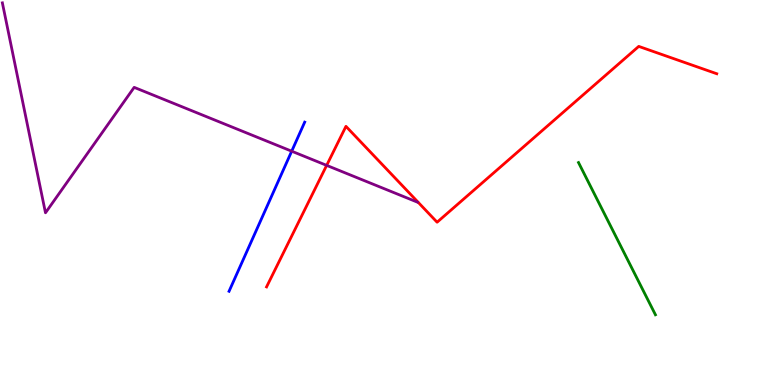[{'lines': ['blue', 'red'], 'intersections': []}, {'lines': ['green', 'red'], 'intersections': []}, {'lines': ['purple', 'red'], 'intersections': [{'x': 4.21, 'y': 5.7}]}, {'lines': ['blue', 'green'], 'intersections': []}, {'lines': ['blue', 'purple'], 'intersections': [{'x': 3.76, 'y': 6.07}]}, {'lines': ['green', 'purple'], 'intersections': []}]